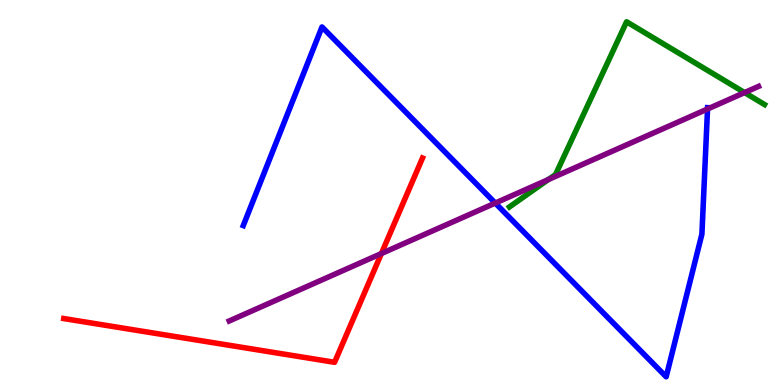[{'lines': ['blue', 'red'], 'intersections': []}, {'lines': ['green', 'red'], 'intersections': []}, {'lines': ['purple', 'red'], 'intersections': [{'x': 4.92, 'y': 3.41}]}, {'lines': ['blue', 'green'], 'intersections': []}, {'lines': ['blue', 'purple'], 'intersections': [{'x': 6.39, 'y': 4.73}, {'x': 9.13, 'y': 7.17}]}, {'lines': ['green', 'purple'], 'intersections': [{'x': 7.08, 'y': 5.34}, {'x': 9.61, 'y': 7.6}]}]